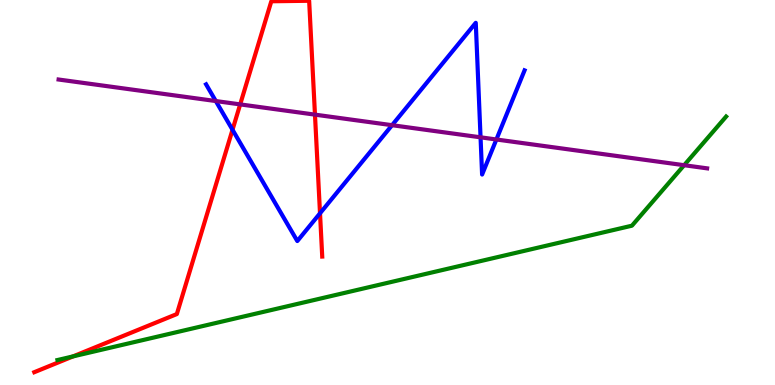[{'lines': ['blue', 'red'], 'intersections': [{'x': 3.0, 'y': 6.63}, {'x': 4.13, 'y': 4.46}]}, {'lines': ['green', 'red'], 'intersections': [{'x': 0.942, 'y': 0.743}]}, {'lines': ['purple', 'red'], 'intersections': [{'x': 3.1, 'y': 7.29}, {'x': 4.06, 'y': 7.02}]}, {'lines': ['blue', 'green'], 'intersections': []}, {'lines': ['blue', 'purple'], 'intersections': [{'x': 2.78, 'y': 7.38}, {'x': 5.06, 'y': 6.75}, {'x': 6.2, 'y': 6.43}, {'x': 6.4, 'y': 6.38}]}, {'lines': ['green', 'purple'], 'intersections': [{'x': 8.83, 'y': 5.71}]}]